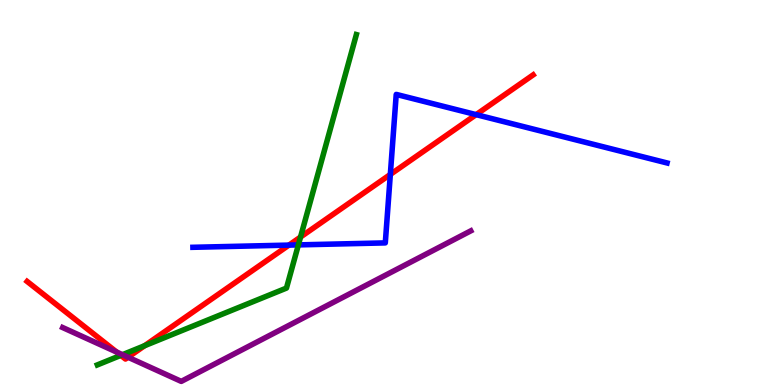[{'lines': ['blue', 'red'], 'intersections': [{'x': 3.73, 'y': 3.63}, {'x': 5.04, 'y': 5.47}, {'x': 6.14, 'y': 7.02}]}, {'lines': ['green', 'red'], 'intersections': [{'x': 1.56, 'y': 0.77}, {'x': 1.87, 'y': 1.02}, {'x': 3.88, 'y': 3.84}]}, {'lines': ['purple', 'red'], 'intersections': [{'x': 1.5, 'y': 0.856}, {'x': 1.65, 'y': 0.721}]}, {'lines': ['blue', 'green'], 'intersections': [{'x': 3.85, 'y': 3.64}]}, {'lines': ['blue', 'purple'], 'intersections': []}, {'lines': ['green', 'purple'], 'intersections': [{'x': 1.58, 'y': 0.787}]}]